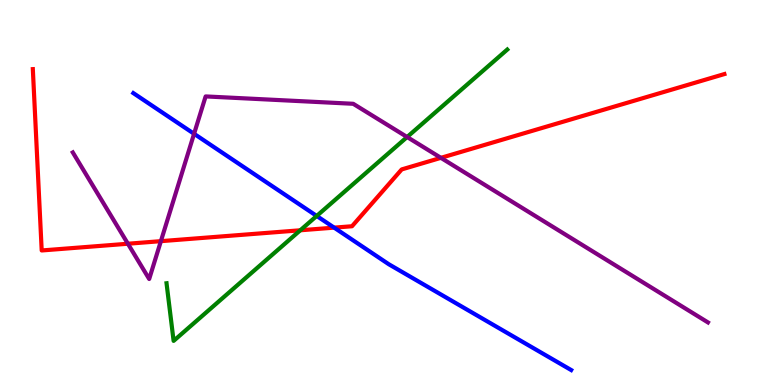[{'lines': ['blue', 'red'], 'intersections': [{'x': 4.31, 'y': 4.09}]}, {'lines': ['green', 'red'], 'intersections': [{'x': 3.87, 'y': 4.02}]}, {'lines': ['purple', 'red'], 'intersections': [{'x': 1.65, 'y': 3.67}, {'x': 2.08, 'y': 3.74}, {'x': 5.69, 'y': 5.9}]}, {'lines': ['blue', 'green'], 'intersections': [{'x': 4.09, 'y': 4.39}]}, {'lines': ['blue', 'purple'], 'intersections': [{'x': 2.5, 'y': 6.52}]}, {'lines': ['green', 'purple'], 'intersections': [{'x': 5.25, 'y': 6.44}]}]